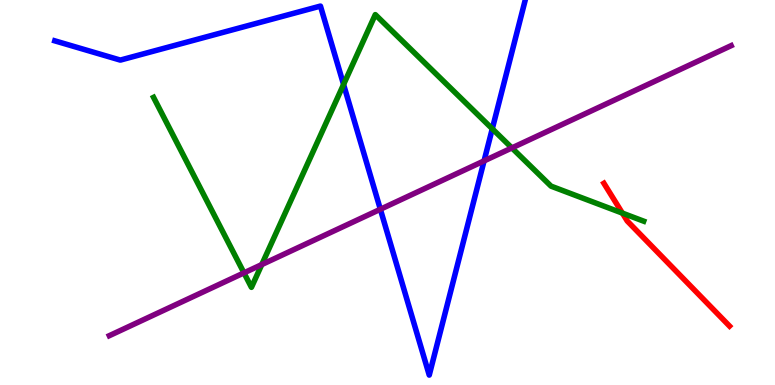[{'lines': ['blue', 'red'], 'intersections': []}, {'lines': ['green', 'red'], 'intersections': [{'x': 8.03, 'y': 4.46}]}, {'lines': ['purple', 'red'], 'intersections': []}, {'lines': ['blue', 'green'], 'intersections': [{'x': 4.43, 'y': 7.81}, {'x': 6.35, 'y': 6.65}]}, {'lines': ['blue', 'purple'], 'intersections': [{'x': 4.91, 'y': 4.56}, {'x': 6.25, 'y': 5.82}]}, {'lines': ['green', 'purple'], 'intersections': [{'x': 3.15, 'y': 2.91}, {'x': 3.38, 'y': 3.13}, {'x': 6.6, 'y': 6.16}]}]